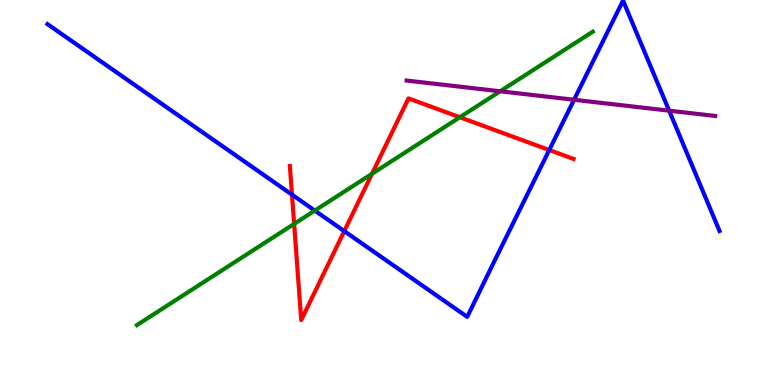[{'lines': ['blue', 'red'], 'intersections': [{'x': 3.77, 'y': 4.94}, {'x': 4.44, 'y': 4.0}, {'x': 7.09, 'y': 6.1}]}, {'lines': ['green', 'red'], 'intersections': [{'x': 3.8, 'y': 4.18}, {'x': 4.8, 'y': 5.49}, {'x': 5.93, 'y': 6.95}]}, {'lines': ['purple', 'red'], 'intersections': []}, {'lines': ['blue', 'green'], 'intersections': [{'x': 4.06, 'y': 4.53}]}, {'lines': ['blue', 'purple'], 'intersections': [{'x': 7.41, 'y': 7.41}, {'x': 8.63, 'y': 7.13}]}, {'lines': ['green', 'purple'], 'intersections': [{'x': 6.45, 'y': 7.63}]}]